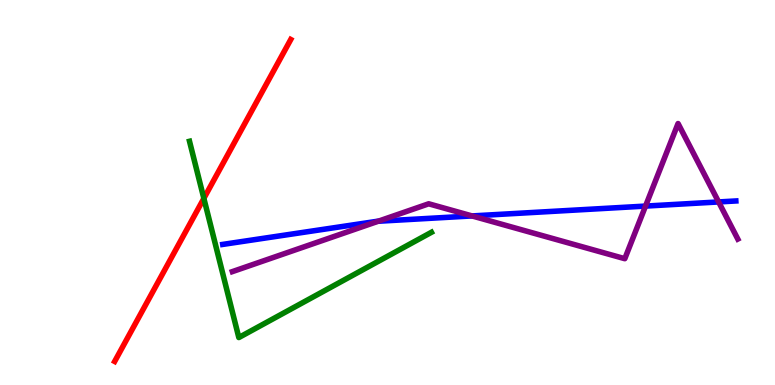[{'lines': ['blue', 'red'], 'intersections': []}, {'lines': ['green', 'red'], 'intersections': [{'x': 2.63, 'y': 4.85}]}, {'lines': ['purple', 'red'], 'intersections': []}, {'lines': ['blue', 'green'], 'intersections': []}, {'lines': ['blue', 'purple'], 'intersections': [{'x': 4.88, 'y': 4.25}, {'x': 6.09, 'y': 4.39}, {'x': 8.33, 'y': 4.65}, {'x': 9.27, 'y': 4.75}]}, {'lines': ['green', 'purple'], 'intersections': []}]